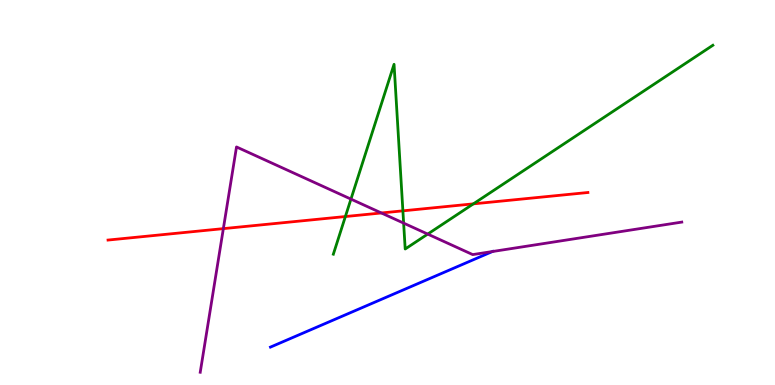[{'lines': ['blue', 'red'], 'intersections': []}, {'lines': ['green', 'red'], 'intersections': [{'x': 4.46, 'y': 4.38}, {'x': 5.2, 'y': 4.52}, {'x': 6.11, 'y': 4.71}]}, {'lines': ['purple', 'red'], 'intersections': [{'x': 2.88, 'y': 4.06}, {'x': 4.92, 'y': 4.47}]}, {'lines': ['blue', 'green'], 'intersections': []}, {'lines': ['blue', 'purple'], 'intersections': [{'x': 6.35, 'y': 3.47}]}, {'lines': ['green', 'purple'], 'intersections': [{'x': 4.53, 'y': 4.83}, {'x': 5.21, 'y': 4.2}, {'x': 5.52, 'y': 3.92}]}]